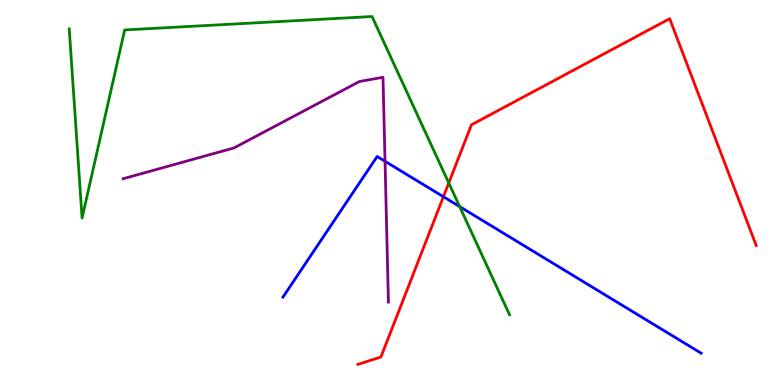[{'lines': ['blue', 'red'], 'intersections': [{'x': 5.72, 'y': 4.89}]}, {'lines': ['green', 'red'], 'intersections': [{'x': 5.79, 'y': 5.25}]}, {'lines': ['purple', 'red'], 'intersections': []}, {'lines': ['blue', 'green'], 'intersections': [{'x': 5.93, 'y': 4.63}]}, {'lines': ['blue', 'purple'], 'intersections': [{'x': 4.97, 'y': 5.81}]}, {'lines': ['green', 'purple'], 'intersections': []}]